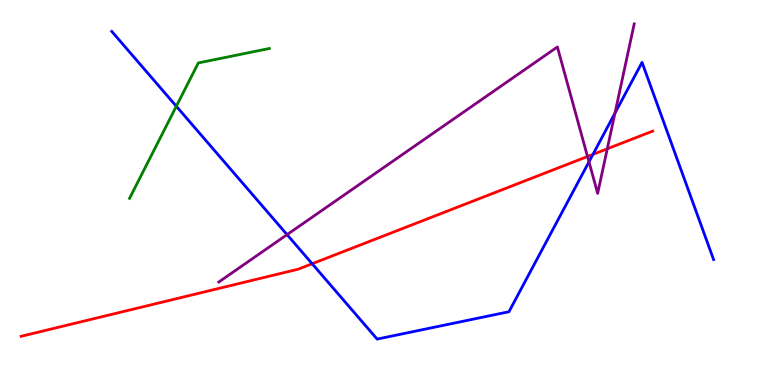[{'lines': ['blue', 'red'], 'intersections': [{'x': 4.03, 'y': 3.15}, {'x': 7.65, 'y': 5.99}]}, {'lines': ['green', 'red'], 'intersections': []}, {'lines': ['purple', 'red'], 'intersections': [{'x': 7.58, 'y': 5.94}, {'x': 7.84, 'y': 6.13}]}, {'lines': ['blue', 'green'], 'intersections': [{'x': 2.28, 'y': 7.24}]}, {'lines': ['blue', 'purple'], 'intersections': [{'x': 3.7, 'y': 3.91}, {'x': 7.6, 'y': 5.8}, {'x': 7.94, 'y': 7.06}]}, {'lines': ['green', 'purple'], 'intersections': []}]